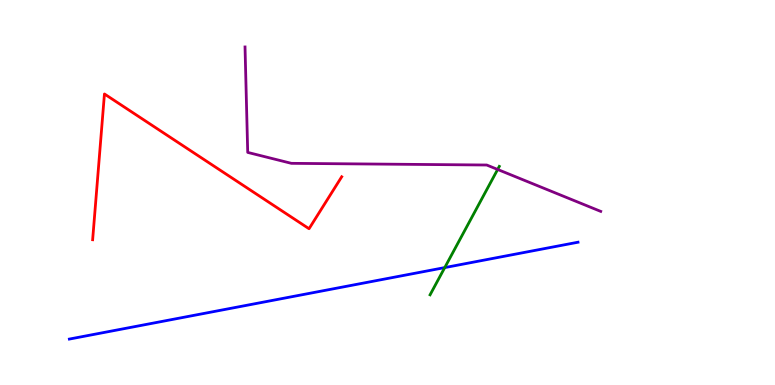[{'lines': ['blue', 'red'], 'intersections': []}, {'lines': ['green', 'red'], 'intersections': []}, {'lines': ['purple', 'red'], 'intersections': []}, {'lines': ['blue', 'green'], 'intersections': [{'x': 5.74, 'y': 3.05}]}, {'lines': ['blue', 'purple'], 'intersections': []}, {'lines': ['green', 'purple'], 'intersections': [{'x': 6.42, 'y': 5.6}]}]